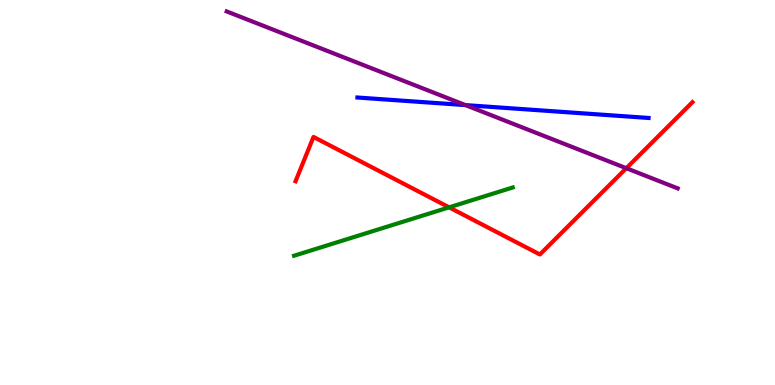[{'lines': ['blue', 'red'], 'intersections': []}, {'lines': ['green', 'red'], 'intersections': [{'x': 5.79, 'y': 4.61}]}, {'lines': ['purple', 'red'], 'intersections': [{'x': 8.08, 'y': 5.63}]}, {'lines': ['blue', 'green'], 'intersections': []}, {'lines': ['blue', 'purple'], 'intersections': [{'x': 6.01, 'y': 7.27}]}, {'lines': ['green', 'purple'], 'intersections': []}]